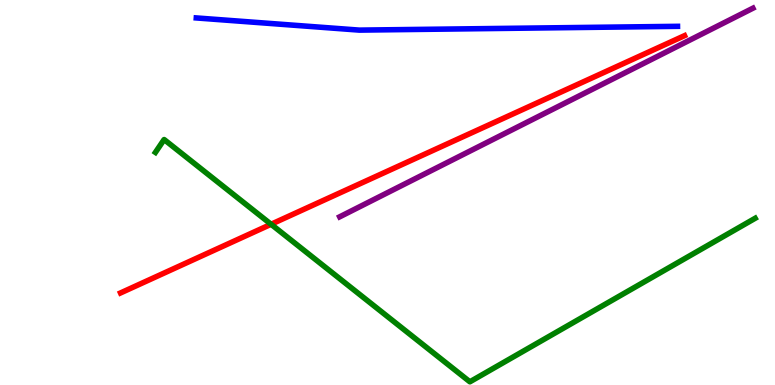[{'lines': ['blue', 'red'], 'intersections': []}, {'lines': ['green', 'red'], 'intersections': [{'x': 3.5, 'y': 4.17}]}, {'lines': ['purple', 'red'], 'intersections': []}, {'lines': ['blue', 'green'], 'intersections': []}, {'lines': ['blue', 'purple'], 'intersections': []}, {'lines': ['green', 'purple'], 'intersections': []}]